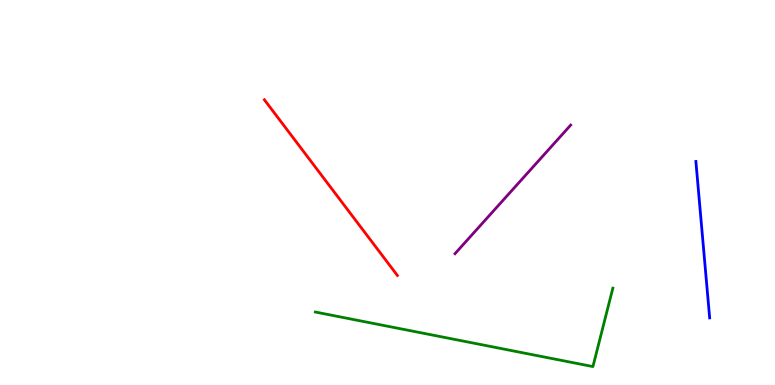[{'lines': ['blue', 'red'], 'intersections': []}, {'lines': ['green', 'red'], 'intersections': []}, {'lines': ['purple', 'red'], 'intersections': []}, {'lines': ['blue', 'green'], 'intersections': []}, {'lines': ['blue', 'purple'], 'intersections': []}, {'lines': ['green', 'purple'], 'intersections': []}]